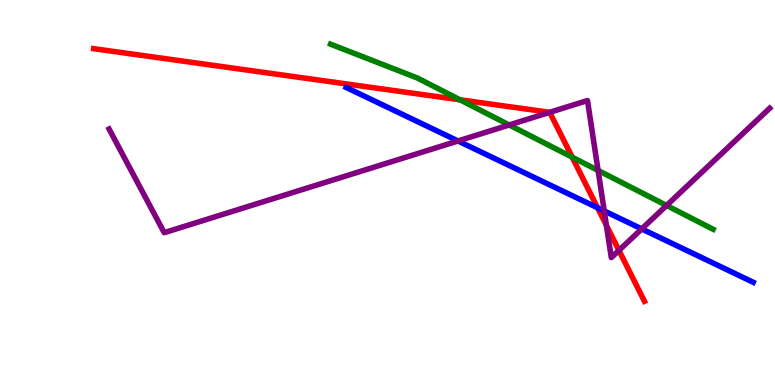[{'lines': ['blue', 'red'], 'intersections': [{'x': 7.71, 'y': 4.6}]}, {'lines': ['green', 'red'], 'intersections': [{'x': 5.94, 'y': 7.41}, {'x': 7.38, 'y': 5.92}]}, {'lines': ['purple', 'red'], 'intersections': [{'x': 7.09, 'y': 7.08}, {'x': 7.82, 'y': 4.14}, {'x': 7.99, 'y': 3.5}]}, {'lines': ['blue', 'green'], 'intersections': []}, {'lines': ['blue', 'purple'], 'intersections': [{'x': 5.91, 'y': 6.34}, {'x': 7.8, 'y': 4.52}, {'x': 8.28, 'y': 4.05}]}, {'lines': ['green', 'purple'], 'intersections': [{'x': 6.57, 'y': 6.75}, {'x': 7.72, 'y': 5.57}, {'x': 8.6, 'y': 4.66}]}]